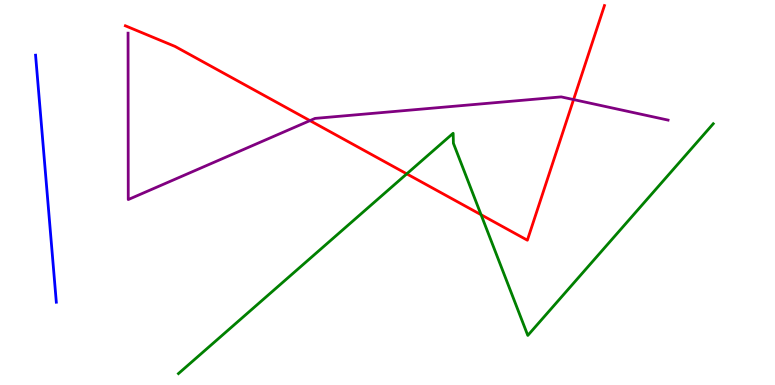[{'lines': ['blue', 'red'], 'intersections': []}, {'lines': ['green', 'red'], 'intersections': [{'x': 5.25, 'y': 5.48}, {'x': 6.21, 'y': 4.42}]}, {'lines': ['purple', 'red'], 'intersections': [{'x': 4.0, 'y': 6.87}, {'x': 7.4, 'y': 7.41}]}, {'lines': ['blue', 'green'], 'intersections': []}, {'lines': ['blue', 'purple'], 'intersections': []}, {'lines': ['green', 'purple'], 'intersections': []}]